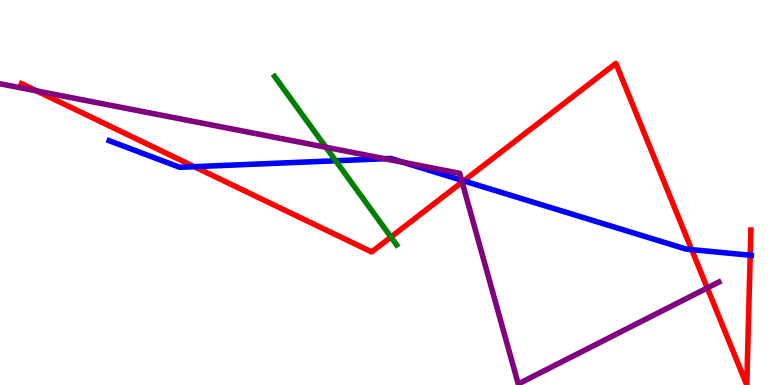[{'lines': ['blue', 'red'], 'intersections': [{'x': 2.51, 'y': 5.67}, {'x': 5.98, 'y': 5.3}, {'x': 8.92, 'y': 3.52}, {'x': 9.68, 'y': 3.37}]}, {'lines': ['green', 'red'], 'intersections': [{'x': 5.04, 'y': 3.84}]}, {'lines': ['purple', 'red'], 'intersections': [{'x': 0.472, 'y': 7.64}, {'x': 5.96, 'y': 5.27}, {'x': 9.13, 'y': 2.52}]}, {'lines': ['blue', 'green'], 'intersections': [{'x': 4.33, 'y': 5.82}]}, {'lines': ['blue', 'purple'], 'intersections': [{'x': 4.96, 'y': 5.88}, {'x': 5.2, 'y': 5.78}, {'x': 5.96, 'y': 5.32}]}, {'lines': ['green', 'purple'], 'intersections': [{'x': 4.21, 'y': 6.18}]}]